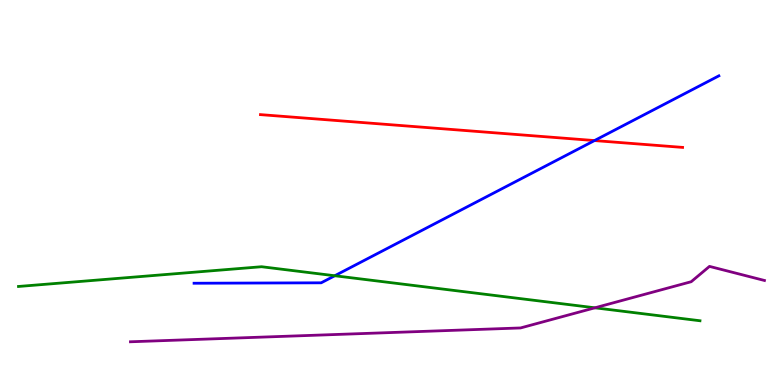[{'lines': ['blue', 'red'], 'intersections': [{'x': 7.67, 'y': 6.35}]}, {'lines': ['green', 'red'], 'intersections': []}, {'lines': ['purple', 'red'], 'intersections': []}, {'lines': ['blue', 'green'], 'intersections': [{'x': 4.32, 'y': 2.84}]}, {'lines': ['blue', 'purple'], 'intersections': []}, {'lines': ['green', 'purple'], 'intersections': [{'x': 7.68, 'y': 2.01}]}]